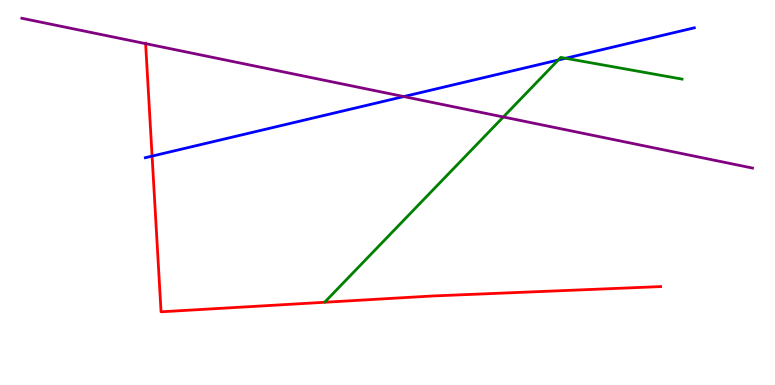[{'lines': ['blue', 'red'], 'intersections': [{'x': 1.96, 'y': 5.95}]}, {'lines': ['green', 'red'], 'intersections': []}, {'lines': ['purple', 'red'], 'intersections': [{'x': 1.88, 'y': 8.87}]}, {'lines': ['blue', 'green'], 'intersections': [{'x': 7.2, 'y': 8.44}, {'x': 7.3, 'y': 8.49}]}, {'lines': ['blue', 'purple'], 'intersections': [{'x': 5.21, 'y': 7.49}]}, {'lines': ['green', 'purple'], 'intersections': [{'x': 6.49, 'y': 6.96}]}]